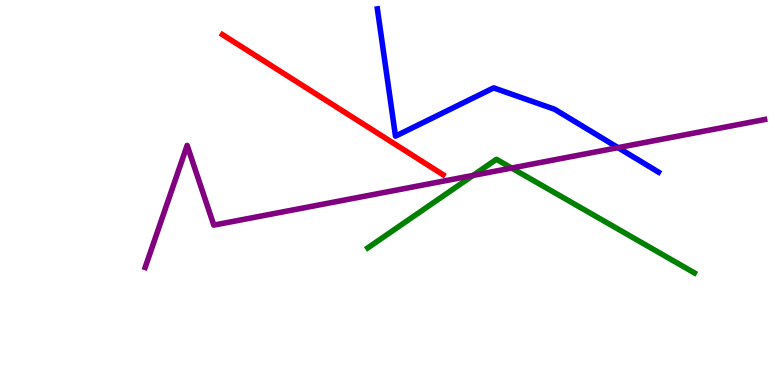[{'lines': ['blue', 'red'], 'intersections': []}, {'lines': ['green', 'red'], 'intersections': []}, {'lines': ['purple', 'red'], 'intersections': []}, {'lines': ['blue', 'green'], 'intersections': []}, {'lines': ['blue', 'purple'], 'intersections': [{'x': 7.97, 'y': 6.17}]}, {'lines': ['green', 'purple'], 'intersections': [{'x': 6.1, 'y': 5.44}, {'x': 6.6, 'y': 5.64}]}]